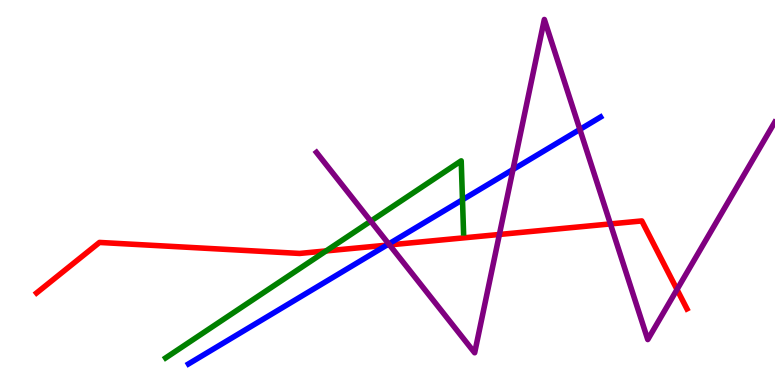[{'lines': ['blue', 'red'], 'intersections': [{'x': 4.99, 'y': 3.63}]}, {'lines': ['green', 'red'], 'intersections': [{'x': 4.21, 'y': 3.48}]}, {'lines': ['purple', 'red'], 'intersections': [{'x': 5.03, 'y': 3.64}, {'x': 6.44, 'y': 3.91}, {'x': 7.88, 'y': 4.18}, {'x': 8.74, 'y': 2.48}]}, {'lines': ['blue', 'green'], 'intersections': [{'x': 5.97, 'y': 4.81}]}, {'lines': ['blue', 'purple'], 'intersections': [{'x': 5.02, 'y': 3.66}, {'x': 6.62, 'y': 5.6}, {'x': 7.48, 'y': 6.64}]}, {'lines': ['green', 'purple'], 'intersections': [{'x': 4.78, 'y': 4.26}]}]